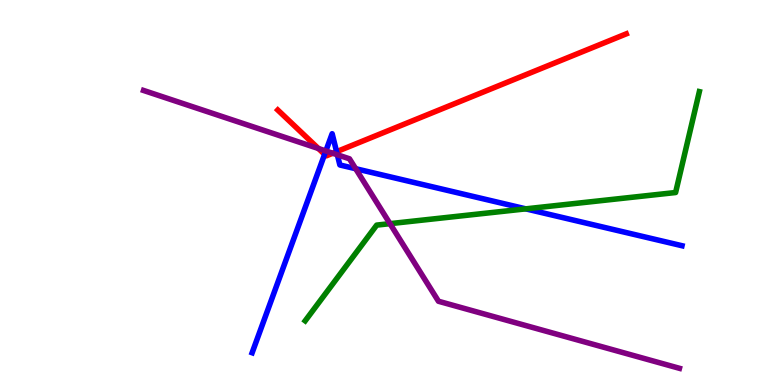[{'lines': ['blue', 'red'], 'intersections': [{'x': 4.19, 'y': 5.99}, {'x': 4.34, 'y': 6.06}]}, {'lines': ['green', 'red'], 'intersections': []}, {'lines': ['purple', 'red'], 'intersections': [{'x': 4.11, 'y': 6.14}, {'x': 4.29, 'y': 6.02}]}, {'lines': ['blue', 'green'], 'intersections': [{'x': 6.78, 'y': 4.58}]}, {'lines': ['blue', 'purple'], 'intersections': [{'x': 4.2, 'y': 6.08}, {'x': 4.35, 'y': 5.98}, {'x': 4.59, 'y': 5.62}]}, {'lines': ['green', 'purple'], 'intersections': [{'x': 5.03, 'y': 4.19}]}]